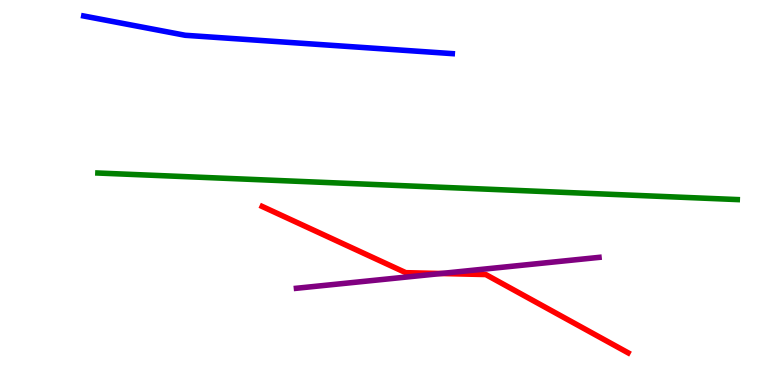[{'lines': ['blue', 'red'], 'intersections': []}, {'lines': ['green', 'red'], 'intersections': []}, {'lines': ['purple', 'red'], 'intersections': [{'x': 5.69, 'y': 2.9}]}, {'lines': ['blue', 'green'], 'intersections': []}, {'lines': ['blue', 'purple'], 'intersections': []}, {'lines': ['green', 'purple'], 'intersections': []}]